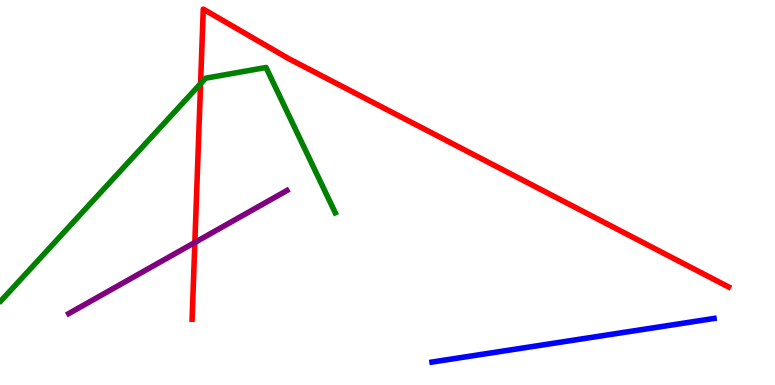[{'lines': ['blue', 'red'], 'intersections': []}, {'lines': ['green', 'red'], 'intersections': [{'x': 2.59, 'y': 7.83}]}, {'lines': ['purple', 'red'], 'intersections': [{'x': 2.51, 'y': 3.7}]}, {'lines': ['blue', 'green'], 'intersections': []}, {'lines': ['blue', 'purple'], 'intersections': []}, {'lines': ['green', 'purple'], 'intersections': []}]